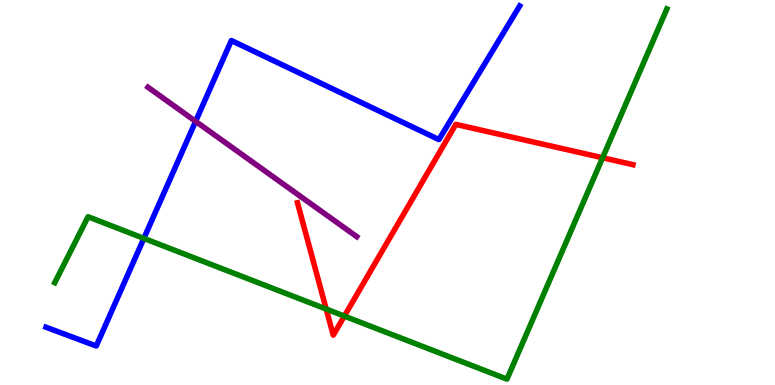[{'lines': ['blue', 'red'], 'intersections': []}, {'lines': ['green', 'red'], 'intersections': [{'x': 4.21, 'y': 1.97}, {'x': 4.44, 'y': 1.79}, {'x': 7.78, 'y': 5.9}]}, {'lines': ['purple', 'red'], 'intersections': []}, {'lines': ['blue', 'green'], 'intersections': [{'x': 1.86, 'y': 3.81}]}, {'lines': ['blue', 'purple'], 'intersections': [{'x': 2.52, 'y': 6.85}]}, {'lines': ['green', 'purple'], 'intersections': []}]